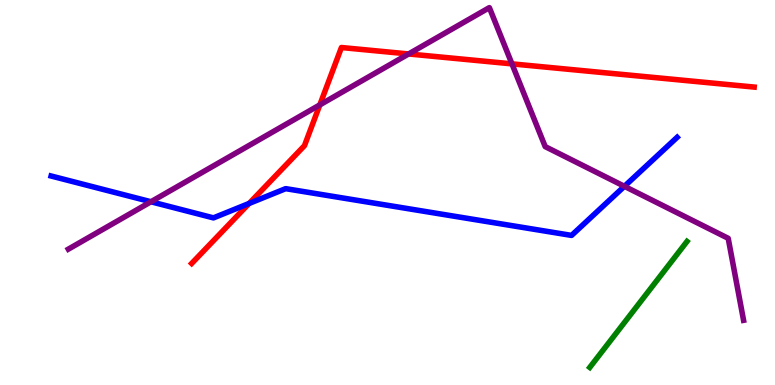[{'lines': ['blue', 'red'], 'intersections': [{'x': 3.21, 'y': 4.72}]}, {'lines': ['green', 'red'], 'intersections': []}, {'lines': ['purple', 'red'], 'intersections': [{'x': 4.13, 'y': 7.28}, {'x': 5.27, 'y': 8.6}, {'x': 6.61, 'y': 8.34}]}, {'lines': ['blue', 'green'], 'intersections': []}, {'lines': ['blue', 'purple'], 'intersections': [{'x': 1.95, 'y': 4.76}, {'x': 8.06, 'y': 5.16}]}, {'lines': ['green', 'purple'], 'intersections': []}]